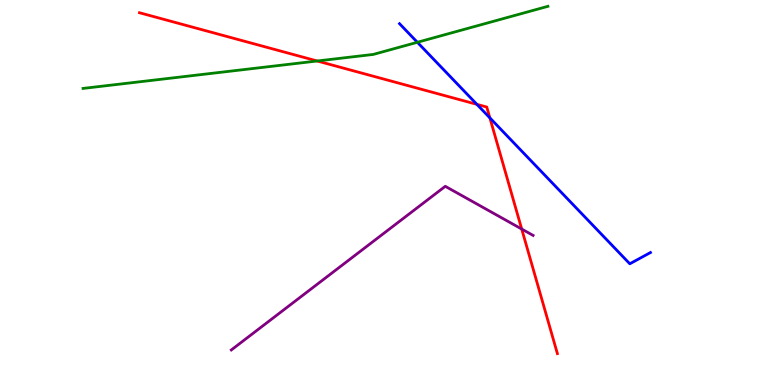[{'lines': ['blue', 'red'], 'intersections': [{'x': 6.15, 'y': 7.29}, {'x': 6.32, 'y': 6.94}]}, {'lines': ['green', 'red'], 'intersections': [{'x': 4.09, 'y': 8.42}]}, {'lines': ['purple', 'red'], 'intersections': [{'x': 6.73, 'y': 4.05}]}, {'lines': ['blue', 'green'], 'intersections': [{'x': 5.39, 'y': 8.9}]}, {'lines': ['blue', 'purple'], 'intersections': []}, {'lines': ['green', 'purple'], 'intersections': []}]